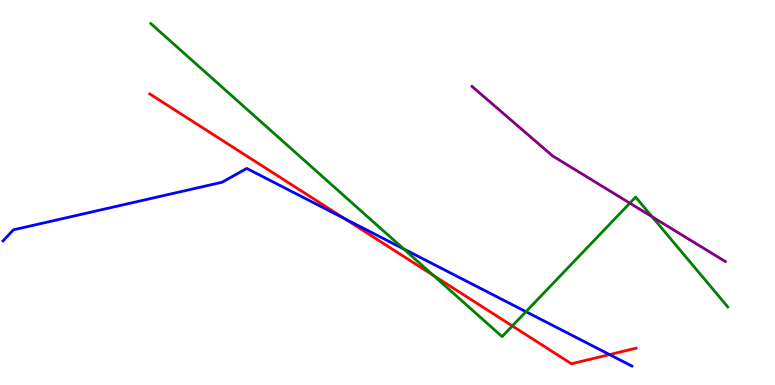[{'lines': ['blue', 'red'], 'intersections': [{'x': 4.45, 'y': 4.32}, {'x': 7.87, 'y': 0.79}]}, {'lines': ['green', 'red'], 'intersections': [{'x': 5.59, 'y': 2.84}, {'x': 6.61, 'y': 1.53}]}, {'lines': ['purple', 'red'], 'intersections': []}, {'lines': ['blue', 'green'], 'intersections': [{'x': 5.21, 'y': 3.53}, {'x': 6.79, 'y': 1.9}]}, {'lines': ['blue', 'purple'], 'intersections': []}, {'lines': ['green', 'purple'], 'intersections': [{'x': 8.13, 'y': 4.72}, {'x': 8.42, 'y': 4.37}]}]